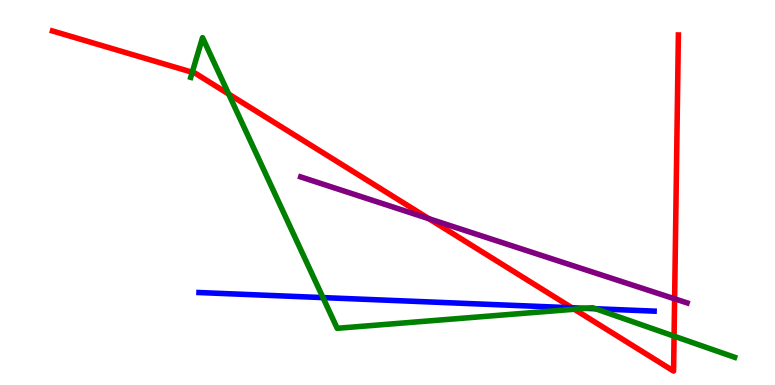[{'lines': ['blue', 'red'], 'intersections': [{'x': 7.38, 'y': 2.01}]}, {'lines': ['green', 'red'], 'intersections': [{'x': 2.48, 'y': 8.12}, {'x': 2.95, 'y': 7.56}, {'x': 7.41, 'y': 1.97}, {'x': 8.7, 'y': 1.27}]}, {'lines': ['purple', 'red'], 'intersections': [{'x': 5.53, 'y': 4.32}, {'x': 8.7, 'y': 2.24}]}, {'lines': ['blue', 'green'], 'intersections': [{'x': 4.17, 'y': 2.27}, {'x': 7.55, 'y': 1.99}, {'x': 7.68, 'y': 1.98}]}, {'lines': ['blue', 'purple'], 'intersections': []}, {'lines': ['green', 'purple'], 'intersections': []}]